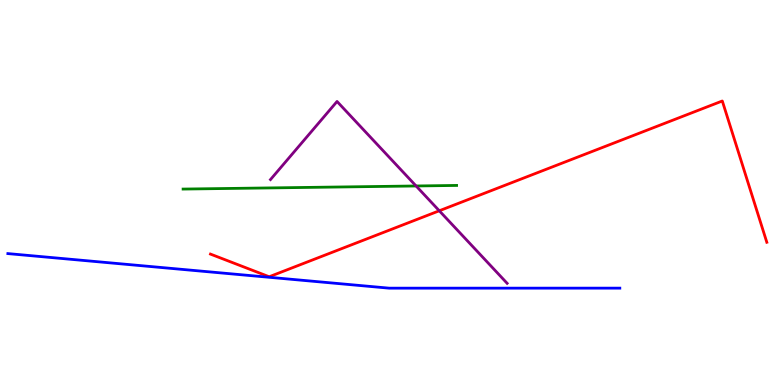[{'lines': ['blue', 'red'], 'intersections': []}, {'lines': ['green', 'red'], 'intersections': []}, {'lines': ['purple', 'red'], 'intersections': [{'x': 5.67, 'y': 4.53}]}, {'lines': ['blue', 'green'], 'intersections': []}, {'lines': ['blue', 'purple'], 'intersections': []}, {'lines': ['green', 'purple'], 'intersections': [{'x': 5.37, 'y': 5.17}]}]